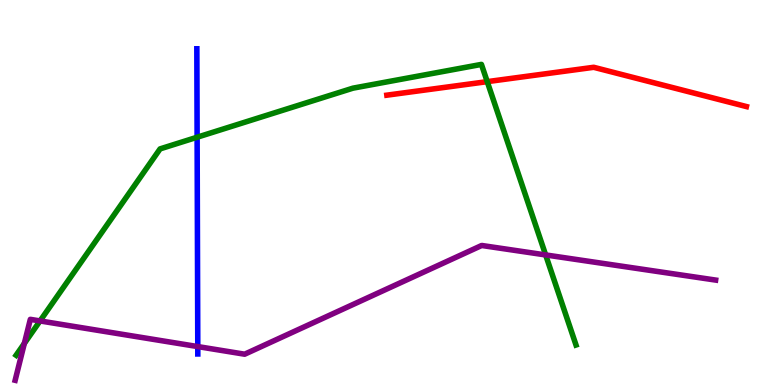[{'lines': ['blue', 'red'], 'intersections': []}, {'lines': ['green', 'red'], 'intersections': [{'x': 6.29, 'y': 7.88}]}, {'lines': ['purple', 'red'], 'intersections': []}, {'lines': ['blue', 'green'], 'intersections': [{'x': 2.54, 'y': 6.44}]}, {'lines': ['blue', 'purple'], 'intersections': [{'x': 2.55, 'y': 0.998}]}, {'lines': ['green', 'purple'], 'intersections': [{'x': 0.314, 'y': 1.08}, {'x': 0.517, 'y': 1.66}, {'x': 7.04, 'y': 3.38}]}]